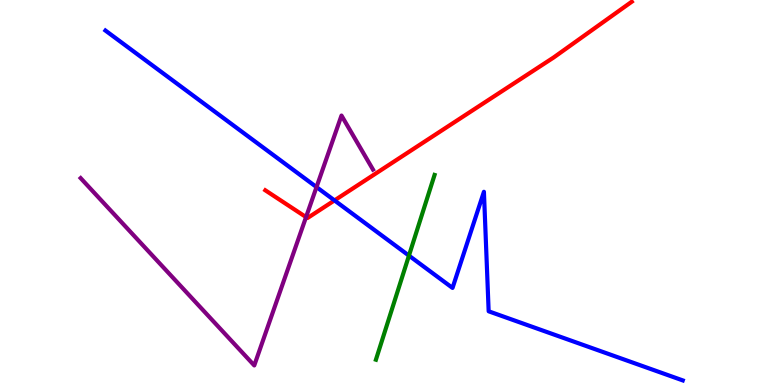[{'lines': ['blue', 'red'], 'intersections': [{'x': 4.32, 'y': 4.79}]}, {'lines': ['green', 'red'], 'intersections': []}, {'lines': ['purple', 'red'], 'intersections': [{'x': 3.95, 'y': 4.36}]}, {'lines': ['blue', 'green'], 'intersections': [{'x': 5.28, 'y': 3.36}]}, {'lines': ['blue', 'purple'], 'intersections': [{'x': 4.08, 'y': 5.14}]}, {'lines': ['green', 'purple'], 'intersections': []}]